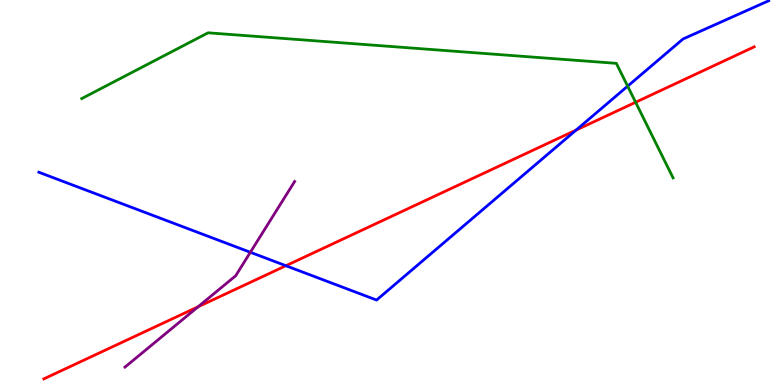[{'lines': ['blue', 'red'], 'intersections': [{'x': 3.69, 'y': 3.1}, {'x': 7.43, 'y': 6.62}]}, {'lines': ['green', 'red'], 'intersections': [{'x': 8.2, 'y': 7.34}]}, {'lines': ['purple', 'red'], 'intersections': [{'x': 2.56, 'y': 2.03}]}, {'lines': ['blue', 'green'], 'intersections': [{'x': 8.1, 'y': 7.76}]}, {'lines': ['blue', 'purple'], 'intersections': [{'x': 3.23, 'y': 3.45}]}, {'lines': ['green', 'purple'], 'intersections': []}]